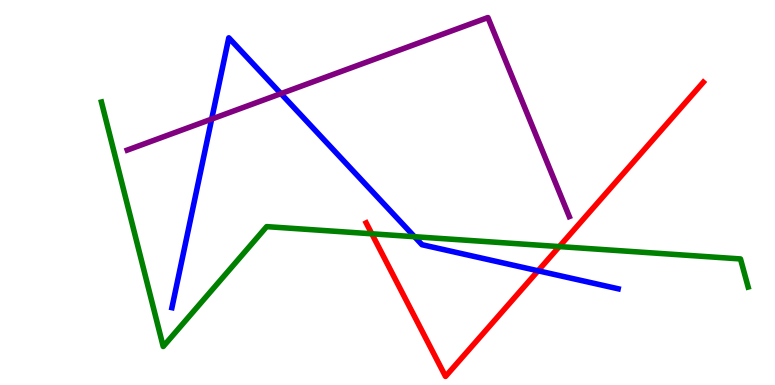[{'lines': ['blue', 'red'], 'intersections': [{'x': 6.94, 'y': 2.97}]}, {'lines': ['green', 'red'], 'intersections': [{'x': 4.8, 'y': 3.93}, {'x': 7.22, 'y': 3.6}]}, {'lines': ['purple', 'red'], 'intersections': []}, {'lines': ['blue', 'green'], 'intersections': [{'x': 5.35, 'y': 3.85}]}, {'lines': ['blue', 'purple'], 'intersections': [{'x': 2.73, 'y': 6.91}, {'x': 3.62, 'y': 7.57}]}, {'lines': ['green', 'purple'], 'intersections': []}]